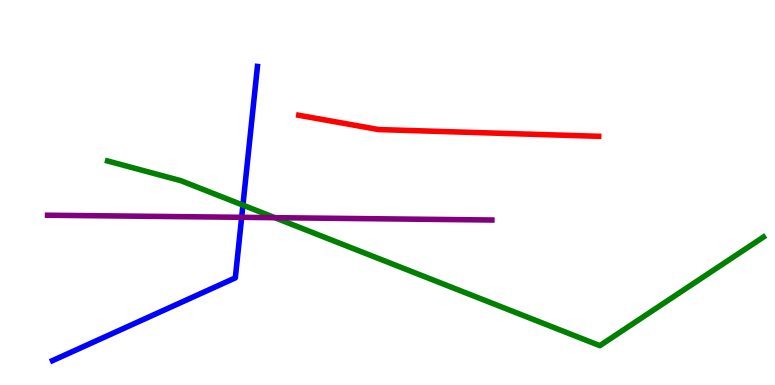[{'lines': ['blue', 'red'], 'intersections': []}, {'lines': ['green', 'red'], 'intersections': []}, {'lines': ['purple', 'red'], 'intersections': []}, {'lines': ['blue', 'green'], 'intersections': [{'x': 3.13, 'y': 4.67}]}, {'lines': ['blue', 'purple'], 'intersections': [{'x': 3.12, 'y': 4.36}]}, {'lines': ['green', 'purple'], 'intersections': [{'x': 3.55, 'y': 4.35}]}]